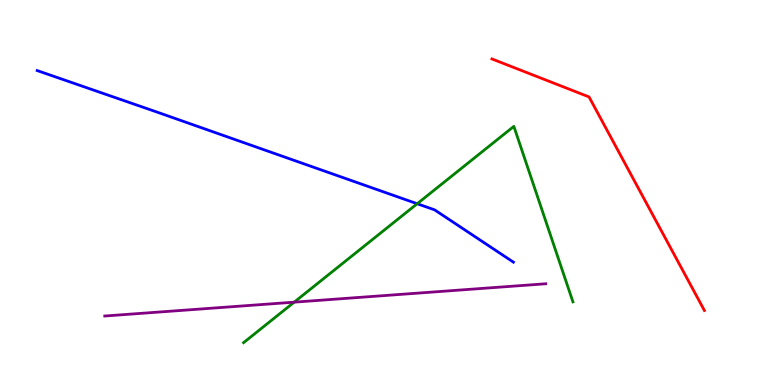[{'lines': ['blue', 'red'], 'intersections': []}, {'lines': ['green', 'red'], 'intersections': []}, {'lines': ['purple', 'red'], 'intersections': []}, {'lines': ['blue', 'green'], 'intersections': [{'x': 5.38, 'y': 4.71}]}, {'lines': ['blue', 'purple'], 'intersections': []}, {'lines': ['green', 'purple'], 'intersections': [{'x': 3.8, 'y': 2.15}]}]